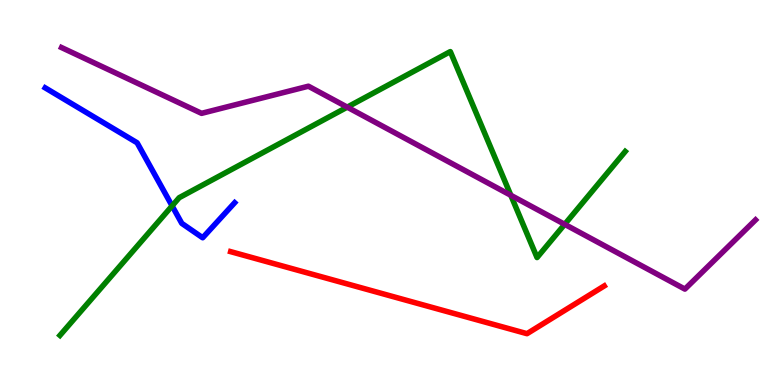[{'lines': ['blue', 'red'], 'intersections': []}, {'lines': ['green', 'red'], 'intersections': []}, {'lines': ['purple', 'red'], 'intersections': []}, {'lines': ['blue', 'green'], 'intersections': [{'x': 2.22, 'y': 4.65}]}, {'lines': ['blue', 'purple'], 'intersections': []}, {'lines': ['green', 'purple'], 'intersections': [{'x': 4.48, 'y': 7.22}, {'x': 6.59, 'y': 4.93}, {'x': 7.29, 'y': 4.17}]}]